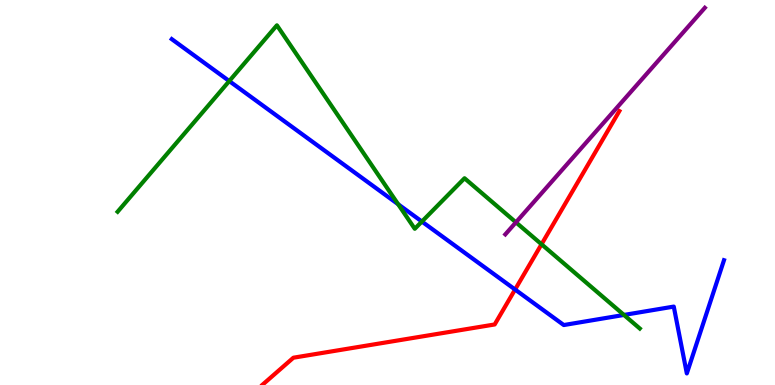[{'lines': ['blue', 'red'], 'intersections': [{'x': 6.65, 'y': 2.48}]}, {'lines': ['green', 'red'], 'intersections': [{'x': 6.99, 'y': 3.66}]}, {'lines': ['purple', 'red'], 'intersections': []}, {'lines': ['blue', 'green'], 'intersections': [{'x': 2.96, 'y': 7.89}, {'x': 5.14, 'y': 4.7}, {'x': 5.44, 'y': 4.25}, {'x': 8.05, 'y': 1.82}]}, {'lines': ['blue', 'purple'], 'intersections': []}, {'lines': ['green', 'purple'], 'intersections': [{'x': 6.66, 'y': 4.23}]}]